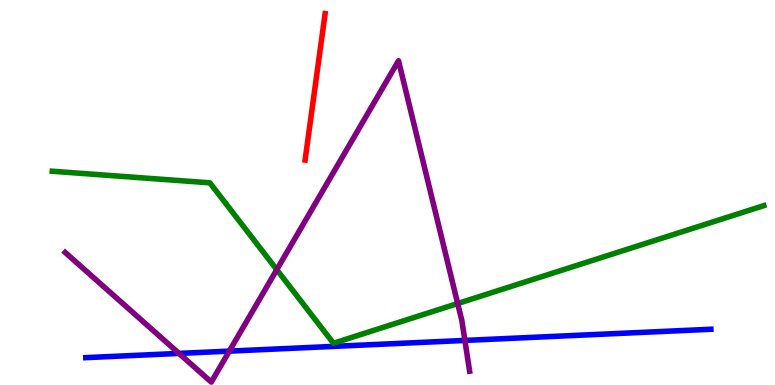[{'lines': ['blue', 'red'], 'intersections': []}, {'lines': ['green', 'red'], 'intersections': []}, {'lines': ['purple', 'red'], 'intersections': []}, {'lines': ['blue', 'green'], 'intersections': []}, {'lines': ['blue', 'purple'], 'intersections': [{'x': 2.31, 'y': 0.821}, {'x': 2.96, 'y': 0.88}, {'x': 6.0, 'y': 1.16}]}, {'lines': ['green', 'purple'], 'intersections': [{'x': 3.57, 'y': 3.0}, {'x': 5.91, 'y': 2.12}]}]